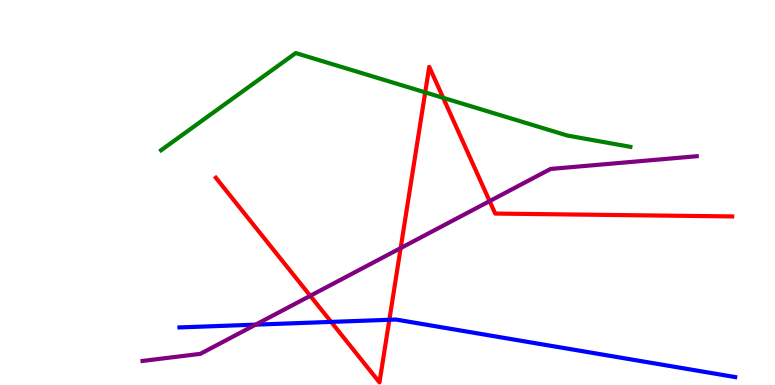[{'lines': ['blue', 'red'], 'intersections': [{'x': 4.27, 'y': 1.64}, {'x': 5.02, 'y': 1.69}]}, {'lines': ['green', 'red'], 'intersections': [{'x': 5.49, 'y': 7.6}, {'x': 5.72, 'y': 7.46}]}, {'lines': ['purple', 'red'], 'intersections': [{'x': 4.0, 'y': 2.32}, {'x': 5.17, 'y': 3.56}, {'x': 6.32, 'y': 4.78}]}, {'lines': ['blue', 'green'], 'intersections': []}, {'lines': ['blue', 'purple'], 'intersections': [{'x': 3.3, 'y': 1.57}]}, {'lines': ['green', 'purple'], 'intersections': []}]